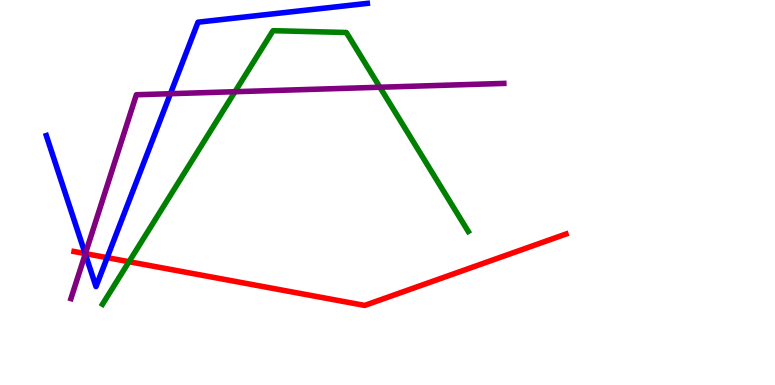[{'lines': ['blue', 'red'], 'intersections': [{'x': 1.1, 'y': 3.41}, {'x': 1.38, 'y': 3.31}]}, {'lines': ['green', 'red'], 'intersections': [{'x': 1.66, 'y': 3.2}]}, {'lines': ['purple', 'red'], 'intersections': [{'x': 1.1, 'y': 3.41}]}, {'lines': ['blue', 'green'], 'intersections': []}, {'lines': ['blue', 'purple'], 'intersections': [{'x': 1.1, 'y': 3.4}, {'x': 2.2, 'y': 7.57}]}, {'lines': ['green', 'purple'], 'intersections': [{'x': 3.03, 'y': 7.62}, {'x': 4.9, 'y': 7.73}]}]